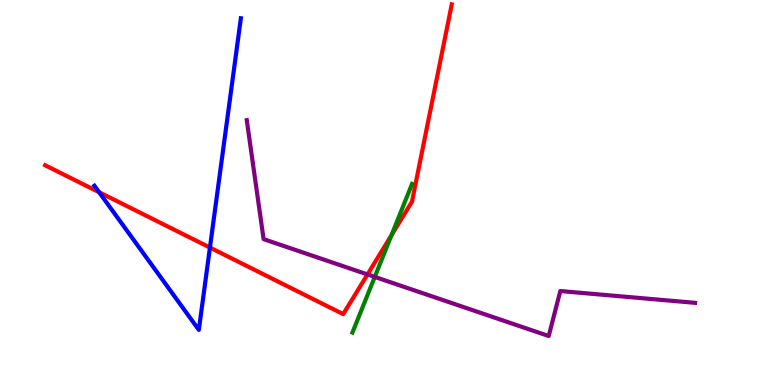[{'lines': ['blue', 'red'], 'intersections': [{'x': 1.28, 'y': 5.01}, {'x': 2.71, 'y': 3.57}]}, {'lines': ['green', 'red'], 'intersections': [{'x': 5.05, 'y': 3.89}]}, {'lines': ['purple', 'red'], 'intersections': [{'x': 4.74, 'y': 2.87}]}, {'lines': ['blue', 'green'], 'intersections': []}, {'lines': ['blue', 'purple'], 'intersections': []}, {'lines': ['green', 'purple'], 'intersections': [{'x': 4.84, 'y': 2.81}]}]